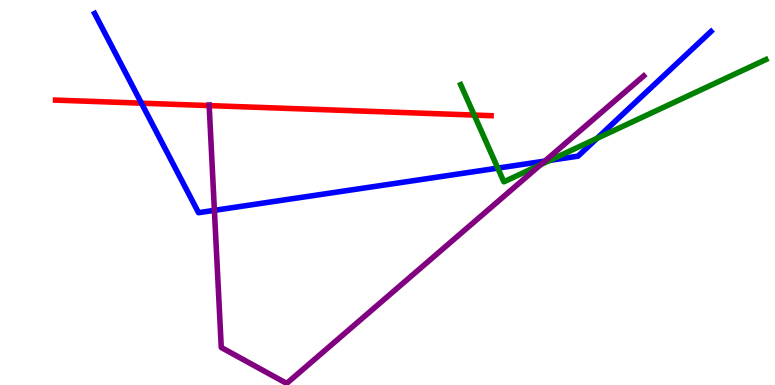[{'lines': ['blue', 'red'], 'intersections': [{'x': 1.82, 'y': 7.32}]}, {'lines': ['green', 'red'], 'intersections': [{'x': 6.12, 'y': 7.01}]}, {'lines': ['purple', 'red'], 'intersections': [{'x': 2.7, 'y': 7.26}]}, {'lines': ['blue', 'green'], 'intersections': [{'x': 6.42, 'y': 5.63}, {'x': 7.1, 'y': 5.84}, {'x': 7.7, 'y': 6.41}]}, {'lines': ['blue', 'purple'], 'intersections': [{'x': 2.77, 'y': 4.54}, {'x': 7.03, 'y': 5.82}]}, {'lines': ['green', 'purple'], 'intersections': [{'x': 6.98, 'y': 5.72}]}]